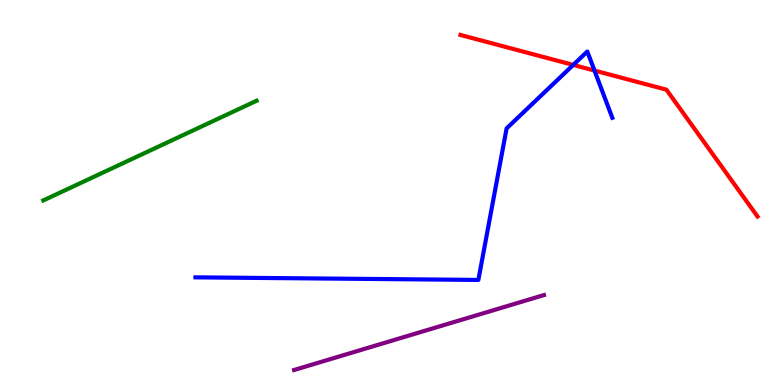[{'lines': ['blue', 'red'], 'intersections': [{'x': 7.4, 'y': 8.31}, {'x': 7.67, 'y': 8.17}]}, {'lines': ['green', 'red'], 'intersections': []}, {'lines': ['purple', 'red'], 'intersections': []}, {'lines': ['blue', 'green'], 'intersections': []}, {'lines': ['blue', 'purple'], 'intersections': []}, {'lines': ['green', 'purple'], 'intersections': []}]